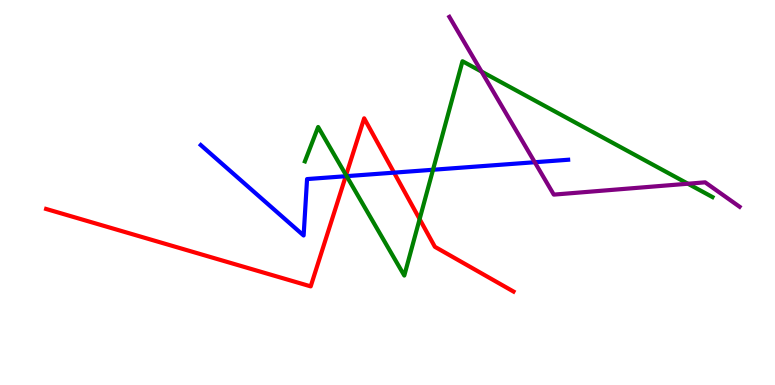[{'lines': ['blue', 'red'], 'intersections': [{'x': 4.46, 'y': 5.42}, {'x': 5.08, 'y': 5.52}]}, {'lines': ['green', 'red'], 'intersections': [{'x': 4.47, 'y': 5.45}, {'x': 5.41, 'y': 4.31}]}, {'lines': ['purple', 'red'], 'intersections': []}, {'lines': ['blue', 'green'], 'intersections': [{'x': 4.47, 'y': 5.42}, {'x': 5.59, 'y': 5.59}]}, {'lines': ['blue', 'purple'], 'intersections': [{'x': 6.9, 'y': 5.79}]}, {'lines': ['green', 'purple'], 'intersections': [{'x': 6.21, 'y': 8.14}, {'x': 8.88, 'y': 5.23}]}]